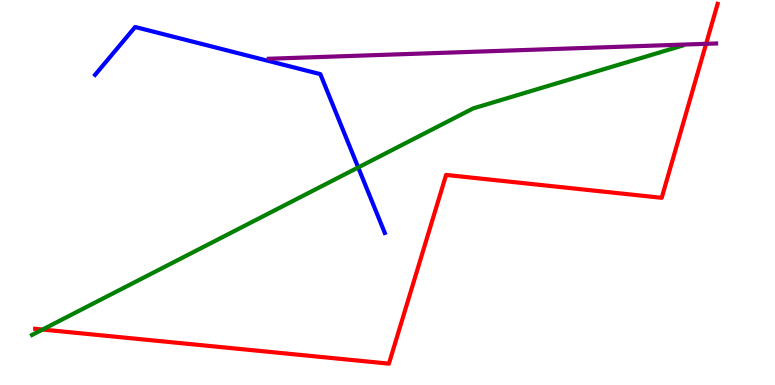[{'lines': ['blue', 'red'], 'intersections': []}, {'lines': ['green', 'red'], 'intersections': [{'x': 0.549, 'y': 1.44}]}, {'lines': ['purple', 'red'], 'intersections': [{'x': 9.11, 'y': 8.86}]}, {'lines': ['blue', 'green'], 'intersections': [{'x': 4.62, 'y': 5.65}]}, {'lines': ['blue', 'purple'], 'intersections': []}, {'lines': ['green', 'purple'], 'intersections': []}]